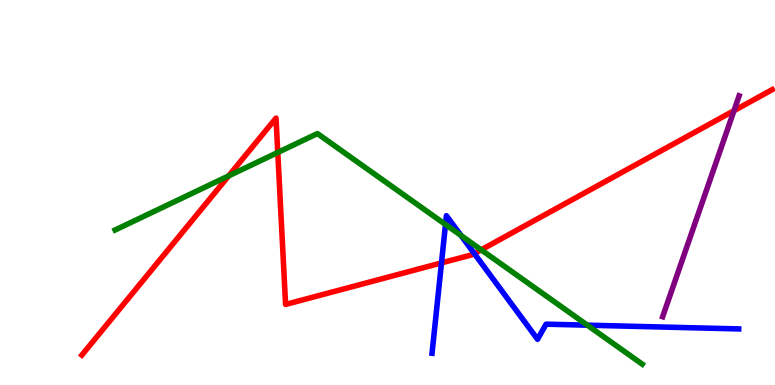[{'lines': ['blue', 'red'], 'intersections': [{'x': 5.7, 'y': 3.17}, {'x': 6.12, 'y': 3.41}]}, {'lines': ['green', 'red'], 'intersections': [{'x': 2.95, 'y': 5.43}, {'x': 3.58, 'y': 6.04}, {'x': 6.21, 'y': 3.51}]}, {'lines': ['purple', 'red'], 'intersections': [{'x': 9.47, 'y': 7.13}]}, {'lines': ['blue', 'green'], 'intersections': [{'x': 5.75, 'y': 4.17}, {'x': 5.95, 'y': 3.88}, {'x': 7.58, 'y': 1.55}]}, {'lines': ['blue', 'purple'], 'intersections': []}, {'lines': ['green', 'purple'], 'intersections': []}]